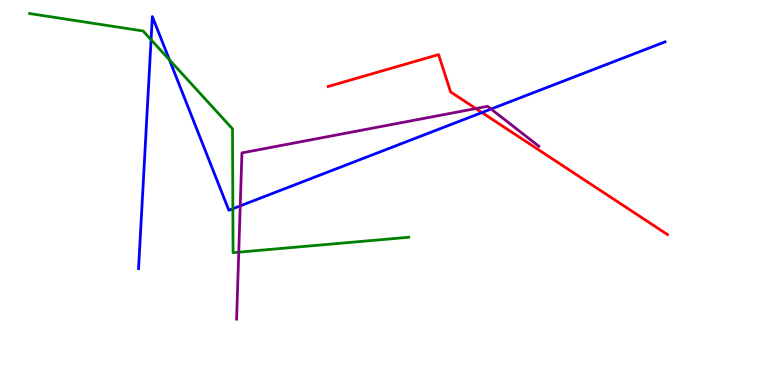[{'lines': ['blue', 'red'], 'intersections': [{'x': 6.22, 'y': 7.08}]}, {'lines': ['green', 'red'], 'intersections': []}, {'lines': ['purple', 'red'], 'intersections': [{'x': 6.14, 'y': 7.18}]}, {'lines': ['blue', 'green'], 'intersections': [{'x': 1.95, 'y': 8.97}, {'x': 2.19, 'y': 8.44}, {'x': 3.0, 'y': 4.58}]}, {'lines': ['blue', 'purple'], 'intersections': [{'x': 3.1, 'y': 4.65}, {'x': 6.34, 'y': 7.17}]}, {'lines': ['green', 'purple'], 'intersections': [{'x': 3.08, 'y': 3.45}]}]